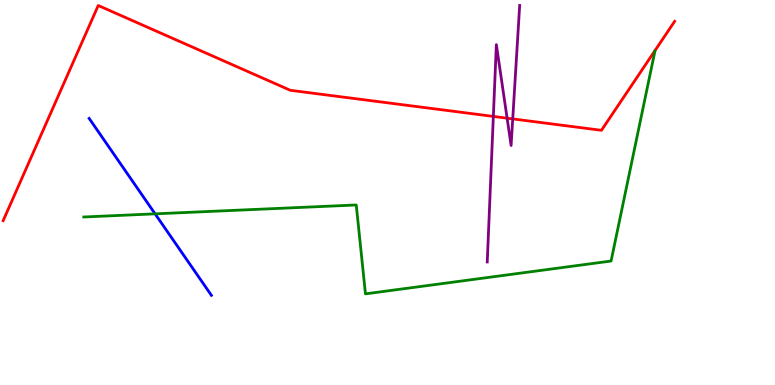[{'lines': ['blue', 'red'], 'intersections': []}, {'lines': ['green', 'red'], 'intersections': []}, {'lines': ['purple', 'red'], 'intersections': [{'x': 6.37, 'y': 6.98}, {'x': 6.54, 'y': 6.93}, {'x': 6.62, 'y': 6.91}]}, {'lines': ['blue', 'green'], 'intersections': [{'x': 2.0, 'y': 4.45}]}, {'lines': ['blue', 'purple'], 'intersections': []}, {'lines': ['green', 'purple'], 'intersections': []}]